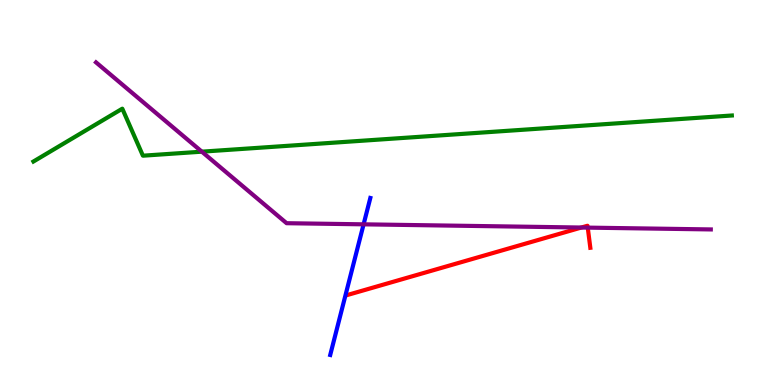[{'lines': ['blue', 'red'], 'intersections': []}, {'lines': ['green', 'red'], 'intersections': []}, {'lines': ['purple', 'red'], 'intersections': [{'x': 7.5, 'y': 4.09}, {'x': 7.58, 'y': 4.09}]}, {'lines': ['blue', 'green'], 'intersections': []}, {'lines': ['blue', 'purple'], 'intersections': [{'x': 4.69, 'y': 4.17}]}, {'lines': ['green', 'purple'], 'intersections': [{'x': 2.6, 'y': 6.06}]}]